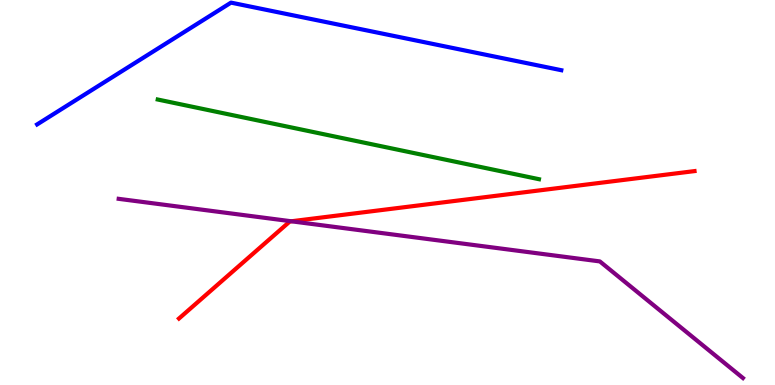[{'lines': ['blue', 'red'], 'intersections': []}, {'lines': ['green', 'red'], 'intersections': []}, {'lines': ['purple', 'red'], 'intersections': [{'x': 3.76, 'y': 4.25}]}, {'lines': ['blue', 'green'], 'intersections': []}, {'lines': ['blue', 'purple'], 'intersections': []}, {'lines': ['green', 'purple'], 'intersections': []}]